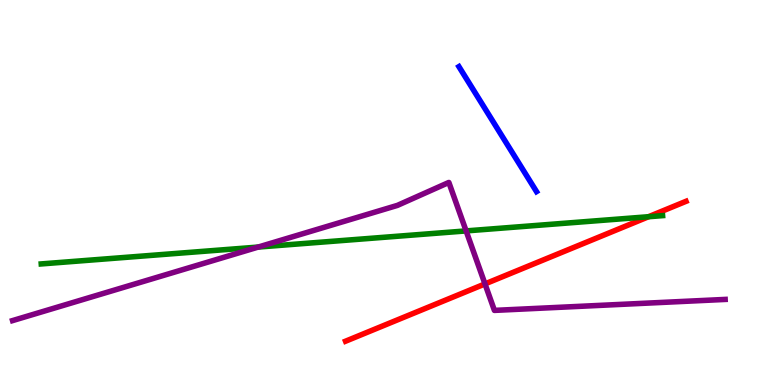[{'lines': ['blue', 'red'], 'intersections': []}, {'lines': ['green', 'red'], 'intersections': [{'x': 8.37, 'y': 4.37}]}, {'lines': ['purple', 'red'], 'intersections': [{'x': 6.26, 'y': 2.63}]}, {'lines': ['blue', 'green'], 'intersections': []}, {'lines': ['blue', 'purple'], 'intersections': []}, {'lines': ['green', 'purple'], 'intersections': [{'x': 3.33, 'y': 3.58}, {'x': 6.01, 'y': 4.0}]}]